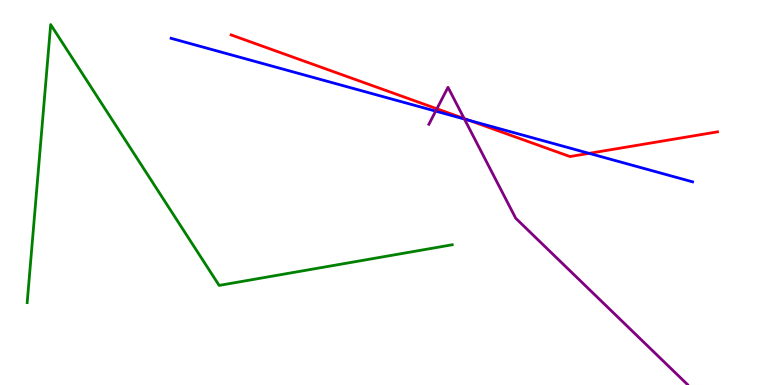[{'lines': ['blue', 'red'], 'intersections': [{'x': 6.05, 'y': 6.88}, {'x': 7.6, 'y': 6.02}]}, {'lines': ['green', 'red'], 'intersections': []}, {'lines': ['purple', 'red'], 'intersections': [{'x': 5.64, 'y': 7.17}, {'x': 5.99, 'y': 6.92}]}, {'lines': ['blue', 'green'], 'intersections': []}, {'lines': ['blue', 'purple'], 'intersections': [{'x': 5.62, 'y': 7.11}, {'x': 5.99, 'y': 6.91}]}, {'lines': ['green', 'purple'], 'intersections': []}]